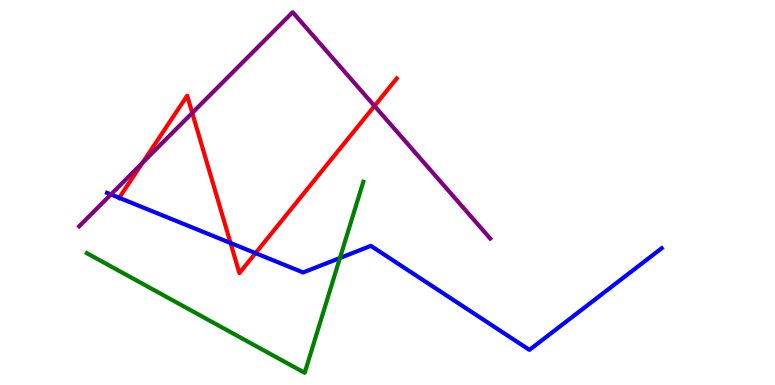[{'lines': ['blue', 'red'], 'intersections': [{'x': 1.54, 'y': 4.86}, {'x': 2.97, 'y': 3.69}, {'x': 3.3, 'y': 3.43}]}, {'lines': ['green', 'red'], 'intersections': []}, {'lines': ['purple', 'red'], 'intersections': [{'x': 1.84, 'y': 5.77}, {'x': 2.48, 'y': 7.07}, {'x': 4.83, 'y': 7.25}]}, {'lines': ['blue', 'green'], 'intersections': [{'x': 4.39, 'y': 3.3}]}, {'lines': ['blue', 'purple'], 'intersections': [{'x': 1.43, 'y': 4.95}]}, {'lines': ['green', 'purple'], 'intersections': []}]